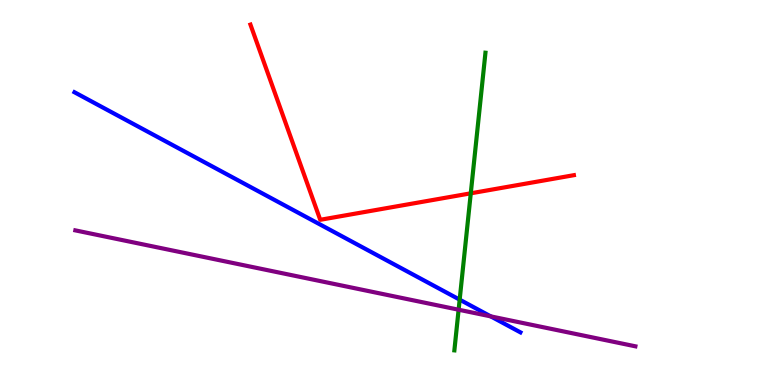[{'lines': ['blue', 'red'], 'intersections': []}, {'lines': ['green', 'red'], 'intersections': [{'x': 6.07, 'y': 4.98}]}, {'lines': ['purple', 'red'], 'intersections': []}, {'lines': ['blue', 'green'], 'intersections': [{'x': 5.93, 'y': 2.22}]}, {'lines': ['blue', 'purple'], 'intersections': [{'x': 6.33, 'y': 1.78}]}, {'lines': ['green', 'purple'], 'intersections': [{'x': 5.92, 'y': 1.96}]}]